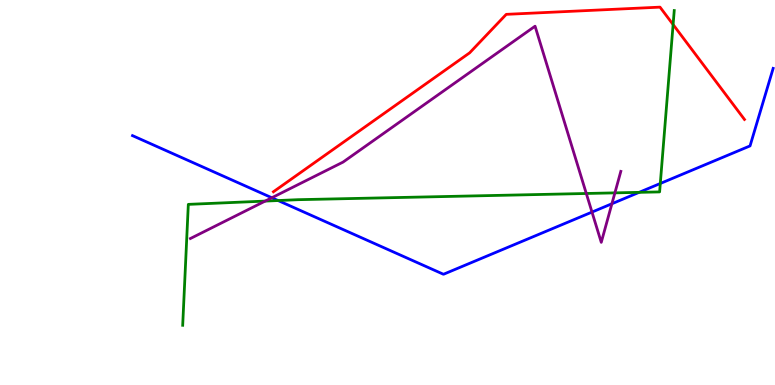[{'lines': ['blue', 'red'], 'intersections': []}, {'lines': ['green', 'red'], 'intersections': [{'x': 8.69, 'y': 9.36}]}, {'lines': ['purple', 'red'], 'intersections': []}, {'lines': ['blue', 'green'], 'intersections': [{'x': 3.59, 'y': 4.79}, {'x': 8.25, 'y': 5.0}, {'x': 8.52, 'y': 5.23}]}, {'lines': ['blue', 'purple'], 'intersections': [{'x': 3.51, 'y': 4.86}, {'x': 7.64, 'y': 4.49}, {'x': 7.9, 'y': 4.71}]}, {'lines': ['green', 'purple'], 'intersections': [{'x': 3.42, 'y': 4.78}, {'x': 7.57, 'y': 4.97}, {'x': 7.93, 'y': 4.99}]}]